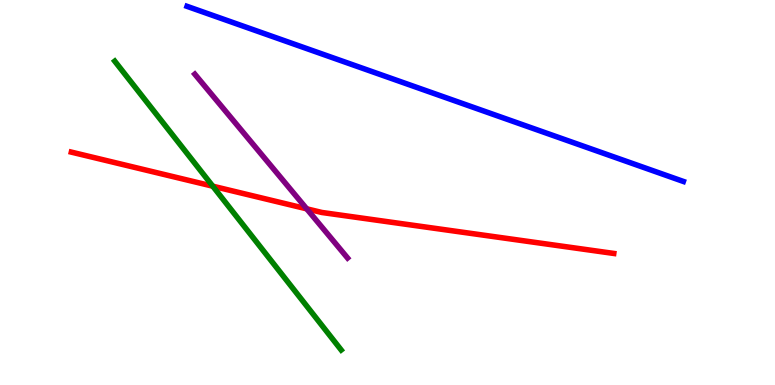[{'lines': ['blue', 'red'], 'intersections': []}, {'lines': ['green', 'red'], 'intersections': [{'x': 2.75, 'y': 5.16}]}, {'lines': ['purple', 'red'], 'intersections': [{'x': 3.96, 'y': 4.58}]}, {'lines': ['blue', 'green'], 'intersections': []}, {'lines': ['blue', 'purple'], 'intersections': []}, {'lines': ['green', 'purple'], 'intersections': []}]